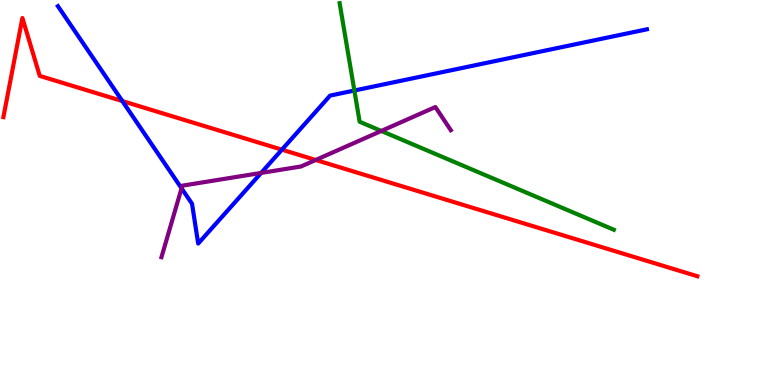[{'lines': ['blue', 'red'], 'intersections': [{'x': 1.58, 'y': 7.38}, {'x': 3.64, 'y': 6.11}]}, {'lines': ['green', 'red'], 'intersections': []}, {'lines': ['purple', 'red'], 'intersections': [{'x': 4.07, 'y': 5.84}]}, {'lines': ['blue', 'green'], 'intersections': [{'x': 4.57, 'y': 7.65}]}, {'lines': ['blue', 'purple'], 'intersections': [{'x': 2.34, 'y': 5.11}, {'x': 3.37, 'y': 5.51}]}, {'lines': ['green', 'purple'], 'intersections': [{'x': 4.92, 'y': 6.6}]}]